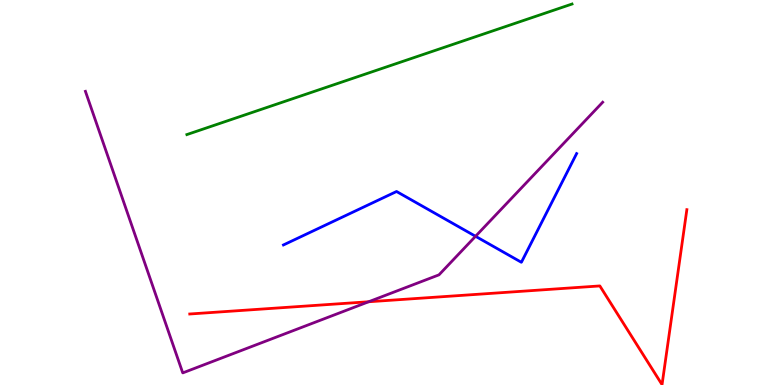[{'lines': ['blue', 'red'], 'intersections': []}, {'lines': ['green', 'red'], 'intersections': []}, {'lines': ['purple', 'red'], 'intersections': [{'x': 4.76, 'y': 2.16}]}, {'lines': ['blue', 'green'], 'intersections': []}, {'lines': ['blue', 'purple'], 'intersections': [{'x': 6.14, 'y': 3.86}]}, {'lines': ['green', 'purple'], 'intersections': []}]